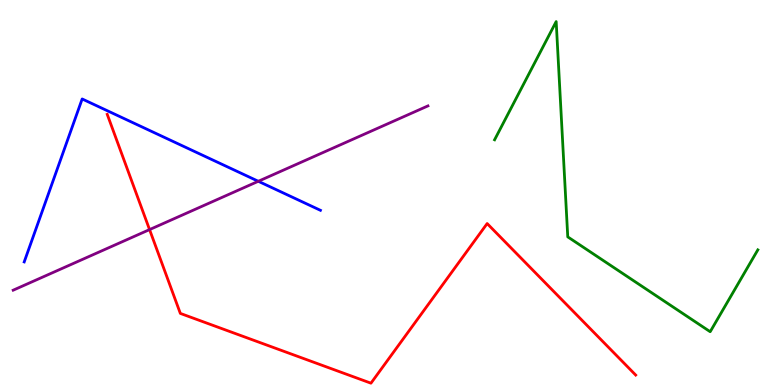[{'lines': ['blue', 'red'], 'intersections': []}, {'lines': ['green', 'red'], 'intersections': []}, {'lines': ['purple', 'red'], 'intersections': [{'x': 1.93, 'y': 4.04}]}, {'lines': ['blue', 'green'], 'intersections': []}, {'lines': ['blue', 'purple'], 'intersections': [{'x': 3.33, 'y': 5.29}]}, {'lines': ['green', 'purple'], 'intersections': []}]